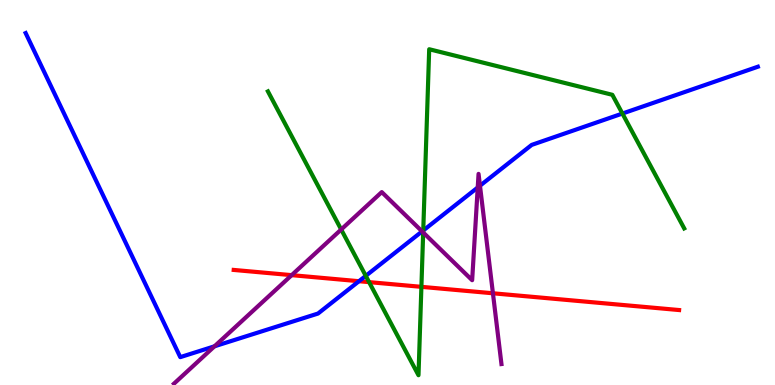[{'lines': ['blue', 'red'], 'intersections': [{'x': 4.63, 'y': 2.7}]}, {'lines': ['green', 'red'], 'intersections': [{'x': 4.76, 'y': 2.67}, {'x': 5.44, 'y': 2.55}]}, {'lines': ['purple', 'red'], 'intersections': [{'x': 3.76, 'y': 2.85}, {'x': 6.36, 'y': 2.38}]}, {'lines': ['blue', 'green'], 'intersections': [{'x': 4.72, 'y': 2.84}, {'x': 5.46, 'y': 4.01}, {'x': 8.03, 'y': 7.05}]}, {'lines': ['blue', 'purple'], 'intersections': [{'x': 2.77, 'y': 1.01}, {'x': 5.45, 'y': 3.99}, {'x': 6.16, 'y': 5.13}, {'x': 6.19, 'y': 5.18}]}, {'lines': ['green', 'purple'], 'intersections': [{'x': 4.4, 'y': 4.04}, {'x': 5.46, 'y': 3.96}]}]